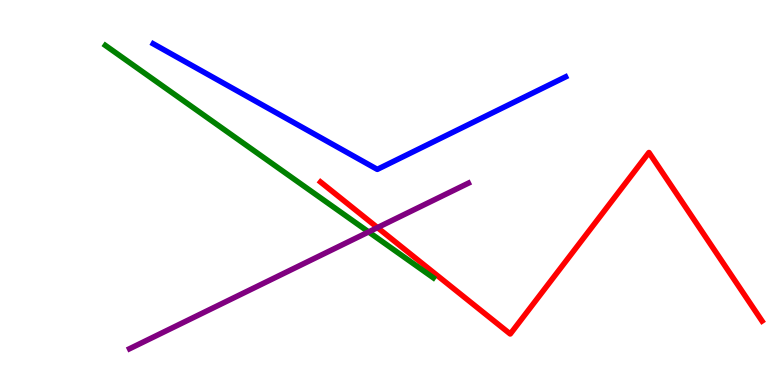[{'lines': ['blue', 'red'], 'intersections': []}, {'lines': ['green', 'red'], 'intersections': []}, {'lines': ['purple', 'red'], 'intersections': [{'x': 4.87, 'y': 4.09}]}, {'lines': ['blue', 'green'], 'intersections': []}, {'lines': ['blue', 'purple'], 'intersections': []}, {'lines': ['green', 'purple'], 'intersections': [{'x': 4.76, 'y': 3.98}]}]